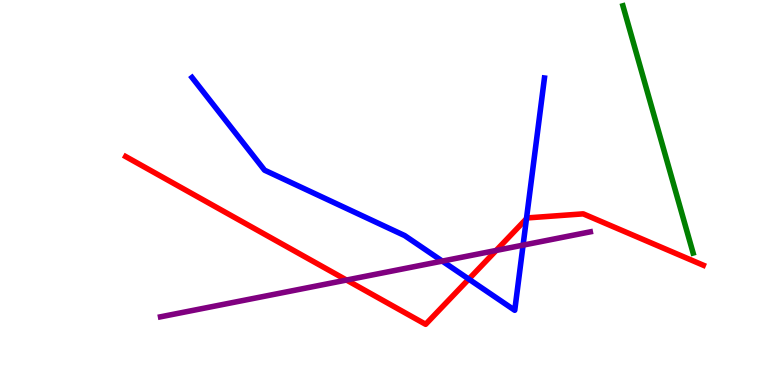[{'lines': ['blue', 'red'], 'intersections': [{'x': 6.05, 'y': 2.75}, {'x': 6.79, 'y': 4.32}]}, {'lines': ['green', 'red'], 'intersections': []}, {'lines': ['purple', 'red'], 'intersections': [{'x': 4.47, 'y': 2.73}, {'x': 6.4, 'y': 3.49}]}, {'lines': ['blue', 'green'], 'intersections': []}, {'lines': ['blue', 'purple'], 'intersections': [{'x': 5.71, 'y': 3.22}, {'x': 6.75, 'y': 3.63}]}, {'lines': ['green', 'purple'], 'intersections': []}]